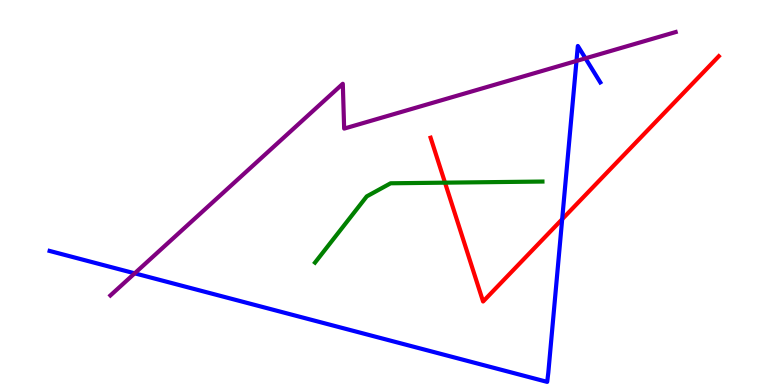[{'lines': ['blue', 'red'], 'intersections': [{'x': 7.25, 'y': 4.31}]}, {'lines': ['green', 'red'], 'intersections': [{'x': 5.74, 'y': 5.26}]}, {'lines': ['purple', 'red'], 'intersections': []}, {'lines': ['blue', 'green'], 'intersections': []}, {'lines': ['blue', 'purple'], 'intersections': [{'x': 1.74, 'y': 2.9}, {'x': 7.44, 'y': 8.42}, {'x': 7.55, 'y': 8.49}]}, {'lines': ['green', 'purple'], 'intersections': []}]